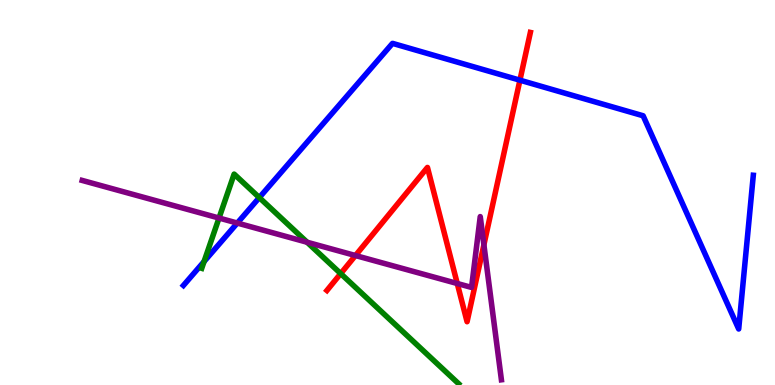[{'lines': ['blue', 'red'], 'intersections': [{'x': 6.71, 'y': 7.92}]}, {'lines': ['green', 'red'], 'intersections': [{'x': 4.4, 'y': 2.89}]}, {'lines': ['purple', 'red'], 'intersections': [{'x': 4.59, 'y': 3.36}, {'x': 5.9, 'y': 2.64}, {'x': 6.24, 'y': 3.64}]}, {'lines': ['blue', 'green'], 'intersections': [{'x': 2.63, 'y': 3.21}, {'x': 3.35, 'y': 4.87}]}, {'lines': ['blue', 'purple'], 'intersections': [{'x': 3.06, 'y': 4.21}]}, {'lines': ['green', 'purple'], 'intersections': [{'x': 2.83, 'y': 4.34}, {'x': 3.96, 'y': 3.71}]}]